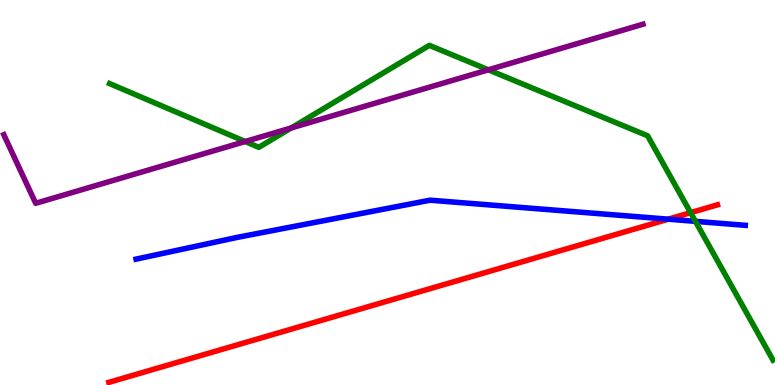[{'lines': ['blue', 'red'], 'intersections': [{'x': 8.62, 'y': 4.31}]}, {'lines': ['green', 'red'], 'intersections': [{'x': 8.91, 'y': 4.48}]}, {'lines': ['purple', 'red'], 'intersections': []}, {'lines': ['blue', 'green'], 'intersections': [{'x': 8.97, 'y': 4.25}]}, {'lines': ['blue', 'purple'], 'intersections': []}, {'lines': ['green', 'purple'], 'intersections': [{'x': 3.16, 'y': 6.32}, {'x': 3.76, 'y': 6.68}, {'x': 6.3, 'y': 8.19}]}]